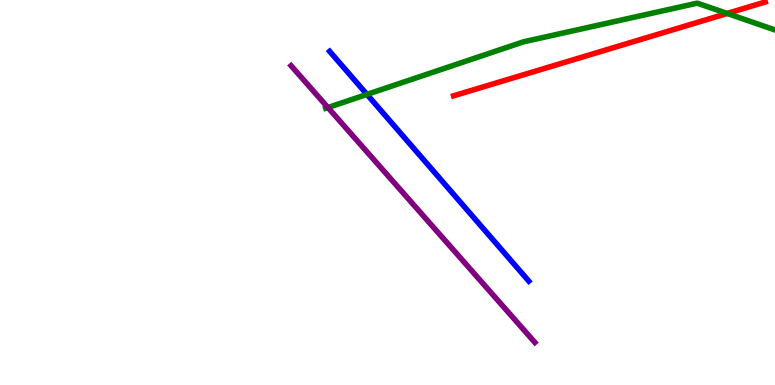[{'lines': ['blue', 'red'], 'intersections': []}, {'lines': ['green', 'red'], 'intersections': [{'x': 9.38, 'y': 9.65}]}, {'lines': ['purple', 'red'], 'intersections': []}, {'lines': ['blue', 'green'], 'intersections': [{'x': 4.74, 'y': 7.55}]}, {'lines': ['blue', 'purple'], 'intersections': []}, {'lines': ['green', 'purple'], 'intersections': [{'x': 4.23, 'y': 7.21}]}]